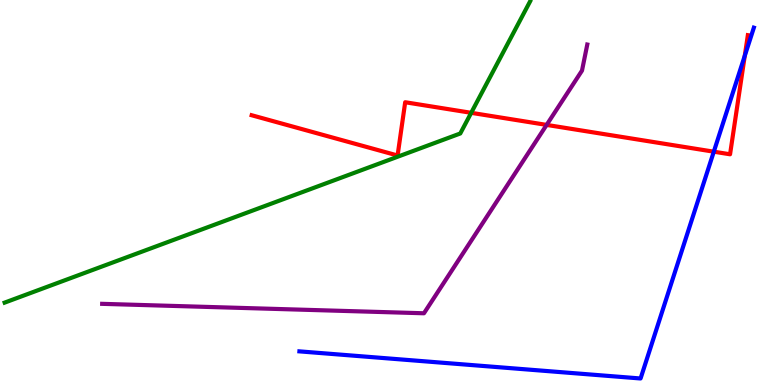[{'lines': ['blue', 'red'], 'intersections': [{'x': 9.21, 'y': 6.06}, {'x': 9.61, 'y': 8.55}]}, {'lines': ['green', 'red'], 'intersections': [{'x': 6.08, 'y': 7.07}]}, {'lines': ['purple', 'red'], 'intersections': [{'x': 7.05, 'y': 6.76}]}, {'lines': ['blue', 'green'], 'intersections': []}, {'lines': ['blue', 'purple'], 'intersections': []}, {'lines': ['green', 'purple'], 'intersections': []}]